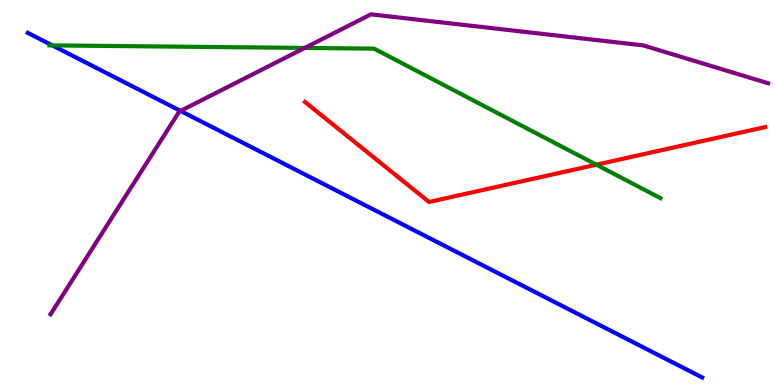[{'lines': ['blue', 'red'], 'intersections': []}, {'lines': ['green', 'red'], 'intersections': [{'x': 7.7, 'y': 5.72}]}, {'lines': ['purple', 'red'], 'intersections': []}, {'lines': ['blue', 'green'], 'intersections': [{'x': 0.675, 'y': 8.82}]}, {'lines': ['blue', 'purple'], 'intersections': [{'x': 2.33, 'y': 7.12}]}, {'lines': ['green', 'purple'], 'intersections': [{'x': 3.93, 'y': 8.76}]}]